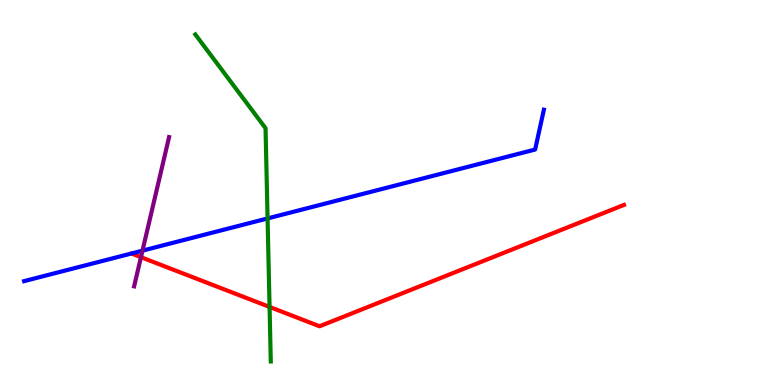[{'lines': ['blue', 'red'], 'intersections': []}, {'lines': ['green', 'red'], 'intersections': [{'x': 3.48, 'y': 2.03}]}, {'lines': ['purple', 'red'], 'intersections': [{'x': 1.82, 'y': 3.32}]}, {'lines': ['blue', 'green'], 'intersections': [{'x': 3.45, 'y': 4.33}]}, {'lines': ['blue', 'purple'], 'intersections': [{'x': 1.84, 'y': 3.49}]}, {'lines': ['green', 'purple'], 'intersections': []}]